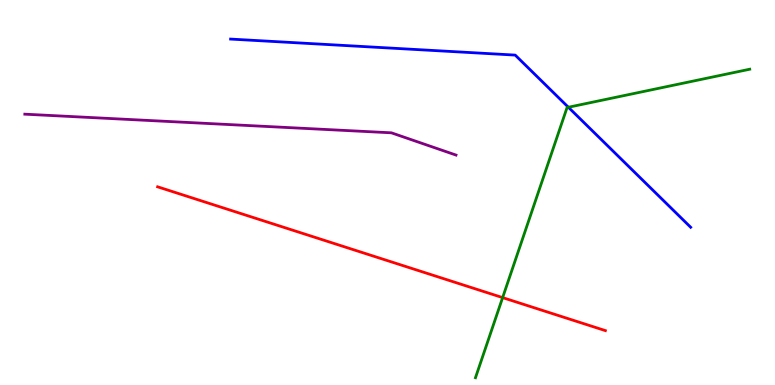[{'lines': ['blue', 'red'], 'intersections': []}, {'lines': ['green', 'red'], 'intersections': [{'x': 6.49, 'y': 2.27}]}, {'lines': ['purple', 'red'], 'intersections': []}, {'lines': ['blue', 'green'], 'intersections': [{'x': 7.33, 'y': 7.21}]}, {'lines': ['blue', 'purple'], 'intersections': []}, {'lines': ['green', 'purple'], 'intersections': []}]